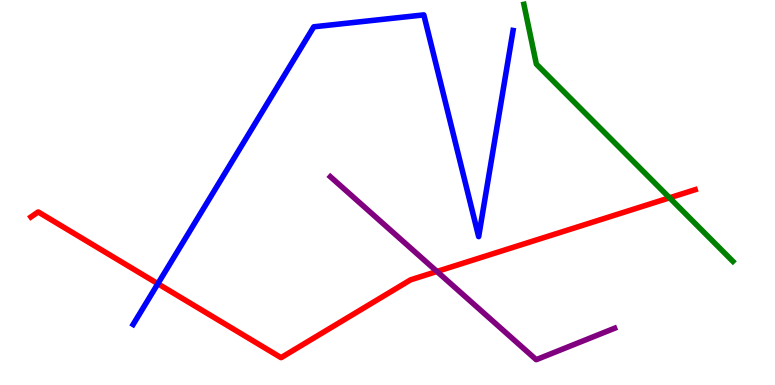[{'lines': ['blue', 'red'], 'intersections': [{'x': 2.04, 'y': 2.63}]}, {'lines': ['green', 'red'], 'intersections': [{'x': 8.64, 'y': 4.86}]}, {'lines': ['purple', 'red'], 'intersections': [{'x': 5.64, 'y': 2.95}]}, {'lines': ['blue', 'green'], 'intersections': []}, {'lines': ['blue', 'purple'], 'intersections': []}, {'lines': ['green', 'purple'], 'intersections': []}]